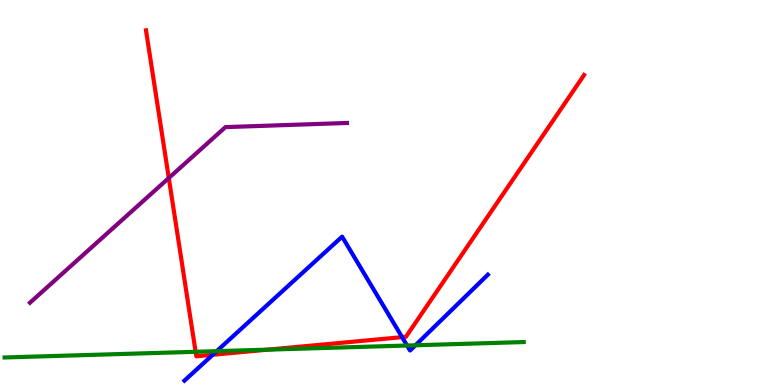[{'lines': ['blue', 'red'], 'intersections': [{'x': 2.75, 'y': 0.785}, {'x': 5.19, 'y': 1.24}]}, {'lines': ['green', 'red'], 'intersections': [{'x': 2.52, 'y': 0.862}, {'x': 3.45, 'y': 0.918}]}, {'lines': ['purple', 'red'], 'intersections': [{'x': 2.18, 'y': 5.38}]}, {'lines': ['blue', 'green'], 'intersections': [{'x': 2.8, 'y': 0.879}, {'x': 5.25, 'y': 1.03}, {'x': 5.36, 'y': 1.03}]}, {'lines': ['blue', 'purple'], 'intersections': []}, {'lines': ['green', 'purple'], 'intersections': []}]